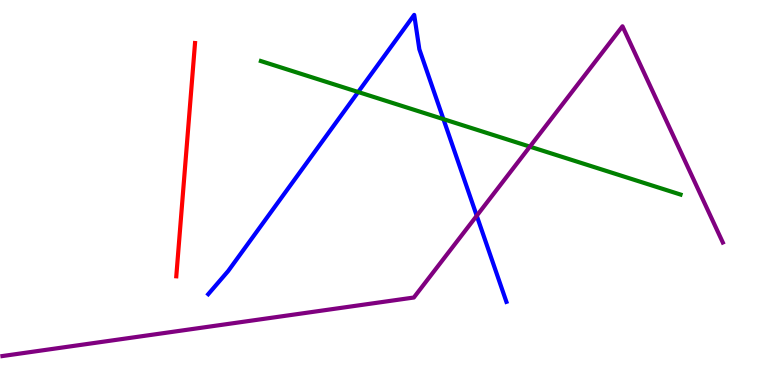[{'lines': ['blue', 'red'], 'intersections': []}, {'lines': ['green', 'red'], 'intersections': []}, {'lines': ['purple', 'red'], 'intersections': []}, {'lines': ['blue', 'green'], 'intersections': [{'x': 4.62, 'y': 7.61}, {'x': 5.72, 'y': 6.91}]}, {'lines': ['blue', 'purple'], 'intersections': [{'x': 6.15, 'y': 4.4}]}, {'lines': ['green', 'purple'], 'intersections': [{'x': 6.84, 'y': 6.19}]}]